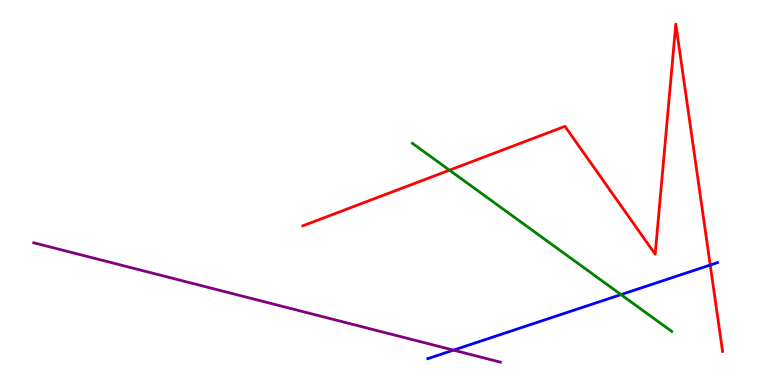[{'lines': ['blue', 'red'], 'intersections': [{'x': 9.16, 'y': 3.12}]}, {'lines': ['green', 'red'], 'intersections': [{'x': 5.8, 'y': 5.58}]}, {'lines': ['purple', 'red'], 'intersections': []}, {'lines': ['blue', 'green'], 'intersections': [{'x': 8.01, 'y': 2.35}]}, {'lines': ['blue', 'purple'], 'intersections': [{'x': 5.85, 'y': 0.906}]}, {'lines': ['green', 'purple'], 'intersections': []}]